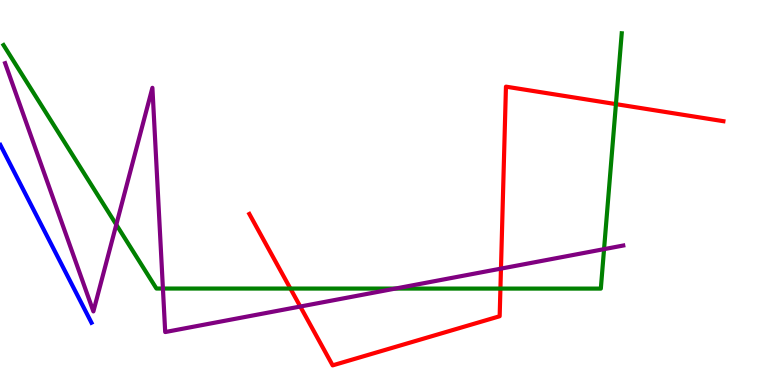[{'lines': ['blue', 'red'], 'intersections': []}, {'lines': ['green', 'red'], 'intersections': [{'x': 3.75, 'y': 2.5}, {'x': 6.46, 'y': 2.5}, {'x': 7.95, 'y': 7.3}]}, {'lines': ['purple', 'red'], 'intersections': [{'x': 3.87, 'y': 2.04}, {'x': 6.46, 'y': 3.02}]}, {'lines': ['blue', 'green'], 'intersections': []}, {'lines': ['blue', 'purple'], 'intersections': []}, {'lines': ['green', 'purple'], 'intersections': [{'x': 1.5, 'y': 4.17}, {'x': 2.1, 'y': 2.51}, {'x': 5.1, 'y': 2.5}, {'x': 7.79, 'y': 3.53}]}]